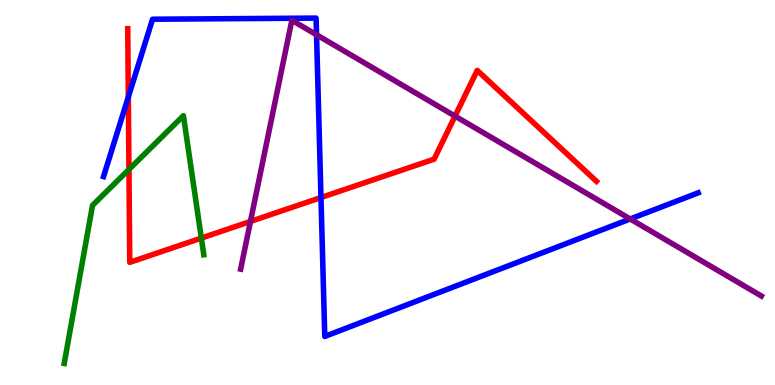[{'lines': ['blue', 'red'], 'intersections': [{'x': 1.66, 'y': 7.48}, {'x': 4.14, 'y': 4.87}]}, {'lines': ['green', 'red'], 'intersections': [{'x': 1.66, 'y': 5.6}, {'x': 2.6, 'y': 3.82}]}, {'lines': ['purple', 'red'], 'intersections': [{'x': 3.23, 'y': 4.25}, {'x': 5.87, 'y': 6.98}]}, {'lines': ['blue', 'green'], 'intersections': []}, {'lines': ['blue', 'purple'], 'intersections': [{'x': 4.08, 'y': 9.1}, {'x': 8.13, 'y': 4.31}]}, {'lines': ['green', 'purple'], 'intersections': []}]